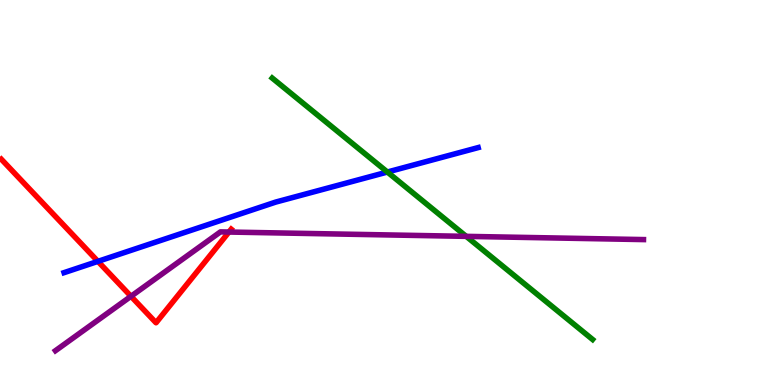[{'lines': ['blue', 'red'], 'intersections': [{'x': 1.26, 'y': 3.21}]}, {'lines': ['green', 'red'], 'intersections': []}, {'lines': ['purple', 'red'], 'intersections': [{'x': 1.69, 'y': 2.3}, {'x': 2.95, 'y': 3.97}]}, {'lines': ['blue', 'green'], 'intersections': [{'x': 5.0, 'y': 5.53}]}, {'lines': ['blue', 'purple'], 'intersections': []}, {'lines': ['green', 'purple'], 'intersections': [{'x': 6.02, 'y': 3.86}]}]